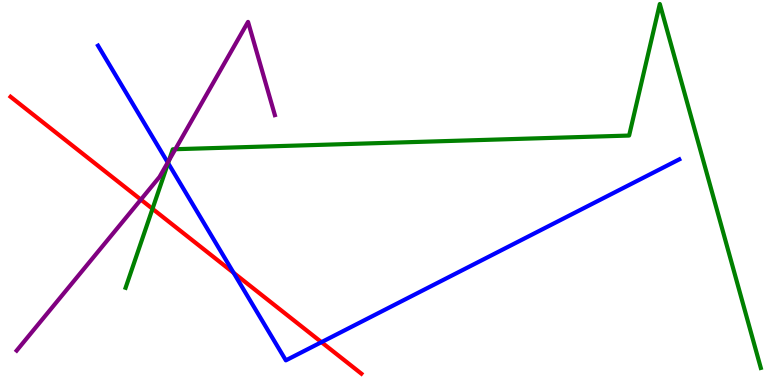[{'lines': ['blue', 'red'], 'intersections': [{'x': 3.01, 'y': 2.91}, {'x': 4.15, 'y': 1.11}]}, {'lines': ['green', 'red'], 'intersections': [{'x': 1.97, 'y': 4.58}]}, {'lines': ['purple', 'red'], 'intersections': [{'x': 1.82, 'y': 4.82}]}, {'lines': ['blue', 'green'], 'intersections': [{'x': 2.17, 'y': 5.76}]}, {'lines': ['blue', 'purple'], 'intersections': [{'x': 2.16, 'y': 5.78}]}, {'lines': ['green', 'purple'], 'intersections': [{'x': 2.18, 'y': 5.84}, {'x': 2.26, 'y': 6.12}]}]